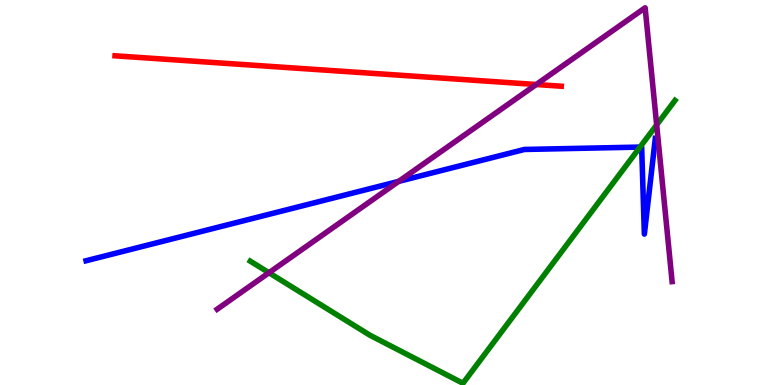[{'lines': ['blue', 'red'], 'intersections': []}, {'lines': ['green', 'red'], 'intersections': []}, {'lines': ['purple', 'red'], 'intersections': [{'x': 6.92, 'y': 7.8}]}, {'lines': ['blue', 'green'], 'intersections': [{'x': 8.26, 'y': 6.18}]}, {'lines': ['blue', 'purple'], 'intersections': [{'x': 5.14, 'y': 5.29}]}, {'lines': ['green', 'purple'], 'intersections': [{'x': 3.47, 'y': 2.92}, {'x': 8.47, 'y': 6.76}]}]